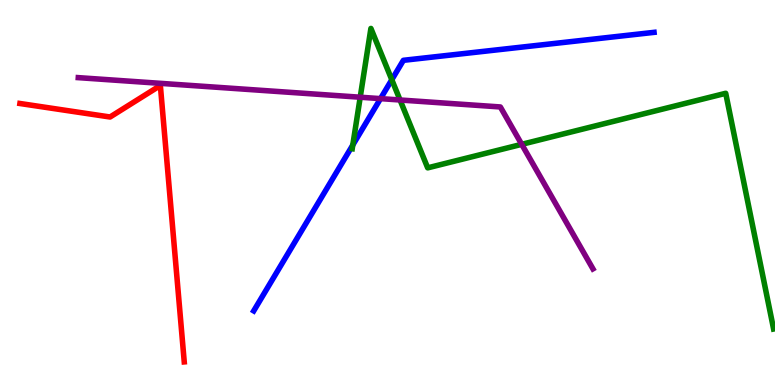[{'lines': ['blue', 'red'], 'intersections': []}, {'lines': ['green', 'red'], 'intersections': []}, {'lines': ['purple', 'red'], 'intersections': []}, {'lines': ['blue', 'green'], 'intersections': [{'x': 4.55, 'y': 6.23}, {'x': 5.06, 'y': 7.93}]}, {'lines': ['blue', 'purple'], 'intersections': [{'x': 4.91, 'y': 7.44}]}, {'lines': ['green', 'purple'], 'intersections': [{'x': 4.65, 'y': 7.47}, {'x': 5.16, 'y': 7.4}, {'x': 6.73, 'y': 6.25}]}]